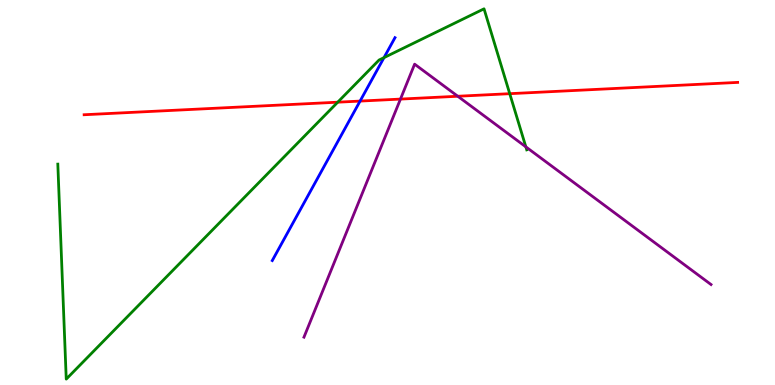[{'lines': ['blue', 'red'], 'intersections': [{'x': 4.65, 'y': 7.37}]}, {'lines': ['green', 'red'], 'intersections': [{'x': 4.36, 'y': 7.35}, {'x': 6.58, 'y': 7.57}]}, {'lines': ['purple', 'red'], 'intersections': [{'x': 5.17, 'y': 7.43}, {'x': 5.91, 'y': 7.5}]}, {'lines': ['blue', 'green'], 'intersections': [{'x': 4.95, 'y': 8.5}]}, {'lines': ['blue', 'purple'], 'intersections': []}, {'lines': ['green', 'purple'], 'intersections': [{'x': 6.79, 'y': 6.19}]}]